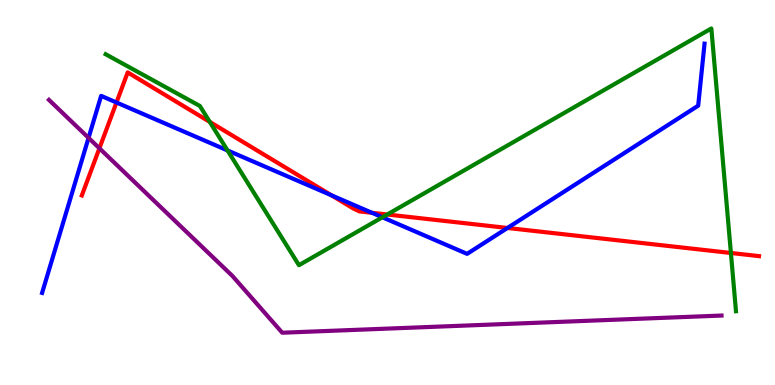[{'lines': ['blue', 'red'], 'intersections': [{'x': 1.5, 'y': 7.34}, {'x': 4.28, 'y': 4.93}, {'x': 4.8, 'y': 4.47}, {'x': 6.55, 'y': 4.08}]}, {'lines': ['green', 'red'], 'intersections': [{'x': 2.71, 'y': 6.83}, {'x': 5.0, 'y': 4.43}, {'x': 9.43, 'y': 3.43}]}, {'lines': ['purple', 'red'], 'intersections': [{'x': 1.28, 'y': 6.15}]}, {'lines': ['blue', 'green'], 'intersections': [{'x': 2.94, 'y': 6.09}, {'x': 4.93, 'y': 4.36}]}, {'lines': ['blue', 'purple'], 'intersections': [{'x': 1.14, 'y': 6.42}]}, {'lines': ['green', 'purple'], 'intersections': []}]